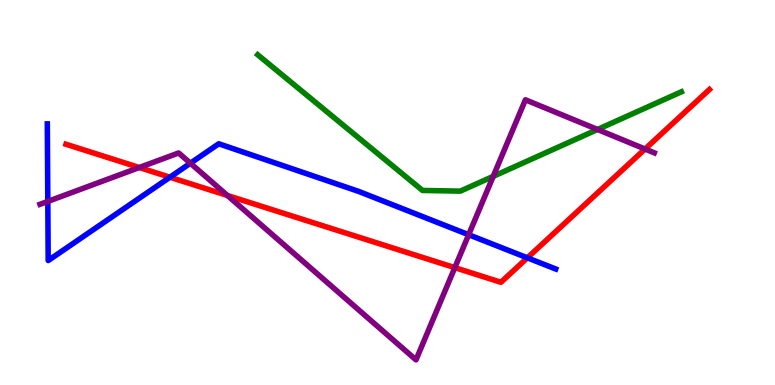[{'lines': ['blue', 'red'], 'intersections': [{'x': 2.19, 'y': 5.4}, {'x': 6.8, 'y': 3.3}]}, {'lines': ['green', 'red'], 'intersections': []}, {'lines': ['purple', 'red'], 'intersections': [{'x': 1.8, 'y': 5.65}, {'x': 2.93, 'y': 4.92}, {'x': 5.87, 'y': 3.05}, {'x': 8.32, 'y': 6.13}]}, {'lines': ['blue', 'green'], 'intersections': []}, {'lines': ['blue', 'purple'], 'intersections': [{'x': 0.617, 'y': 4.77}, {'x': 2.46, 'y': 5.76}, {'x': 6.05, 'y': 3.9}]}, {'lines': ['green', 'purple'], 'intersections': [{'x': 6.36, 'y': 5.42}, {'x': 7.71, 'y': 6.64}]}]